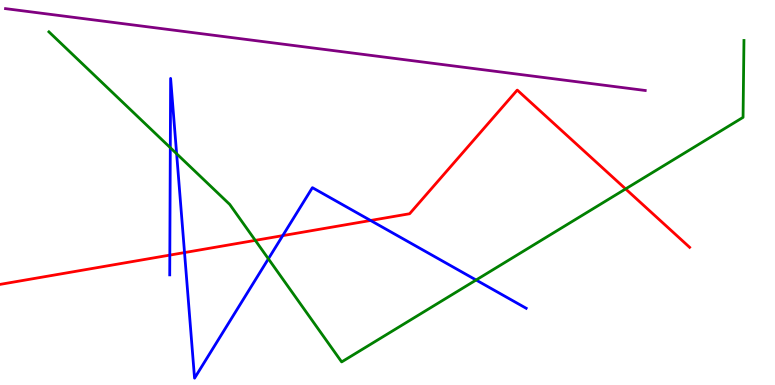[{'lines': ['blue', 'red'], 'intersections': [{'x': 2.19, 'y': 3.37}, {'x': 2.38, 'y': 3.44}, {'x': 3.65, 'y': 3.88}, {'x': 4.78, 'y': 4.27}]}, {'lines': ['green', 'red'], 'intersections': [{'x': 3.29, 'y': 3.76}, {'x': 8.07, 'y': 5.09}]}, {'lines': ['purple', 'red'], 'intersections': []}, {'lines': ['blue', 'green'], 'intersections': [{'x': 2.2, 'y': 6.16}, {'x': 2.28, 'y': 6.01}, {'x': 3.46, 'y': 3.28}, {'x': 6.14, 'y': 2.73}]}, {'lines': ['blue', 'purple'], 'intersections': []}, {'lines': ['green', 'purple'], 'intersections': []}]